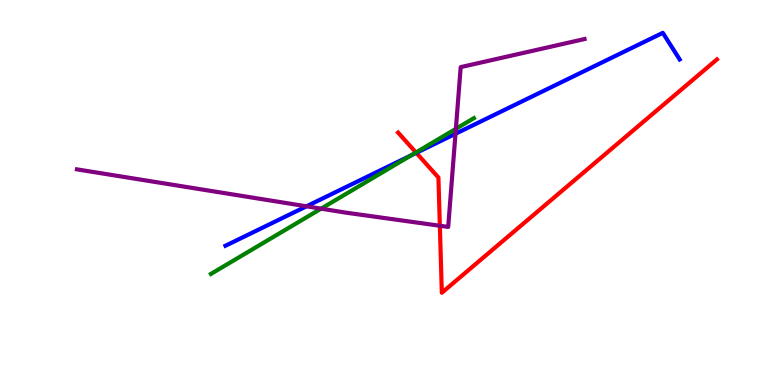[{'lines': ['blue', 'red'], 'intersections': [{'x': 5.37, 'y': 6.03}]}, {'lines': ['green', 'red'], 'intersections': [{'x': 5.37, 'y': 6.04}]}, {'lines': ['purple', 'red'], 'intersections': [{'x': 5.68, 'y': 4.14}]}, {'lines': ['blue', 'green'], 'intersections': [{'x': 5.3, 'y': 5.96}]}, {'lines': ['blue', 'purple'], 'intersections': [{'x': 3.95, 'y': 4.64}, {'x': 5.88, 'y': 6.53}]}, {'lines': ['green', 'purple'], 'intersections': [{'x': 4.14, 'y': 4.58}, {'x': 5.88, 'y': 6.65}]}]